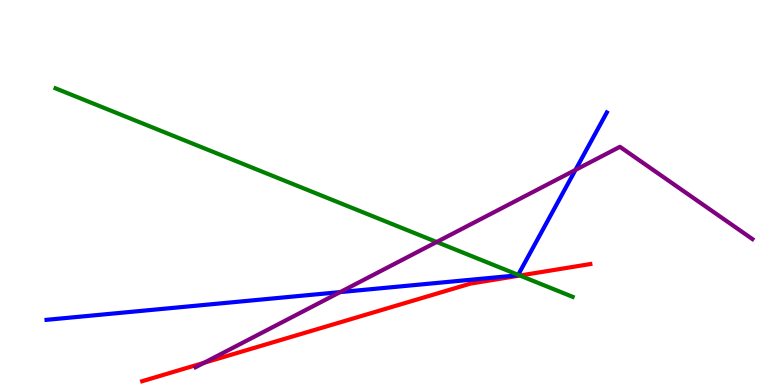[{'lines': ['blue', 'red'], 'intersections': []}, {'lines': ['green', 'red'], 'intersections': [{'x': 6.71, 'y': 2.84}]}, {'lines': ['purple', 'red'], 'intersections': [{'x': 2.63, 'y': 0.576}]}, {'lines': ['blue', 'green'], 'intersections': [{'x': 6.69, 'y': 2.86}]}, {'lines': ['blue', 'purple'], 'intersections': [{'x': 4.39, 'y': 2.41}, {'x': 7.43, 'y': 5.59}]}, {'lines': ['green', 'purple'], 'intersections': [{'x': 5.63, 'y': 3.71}]}]